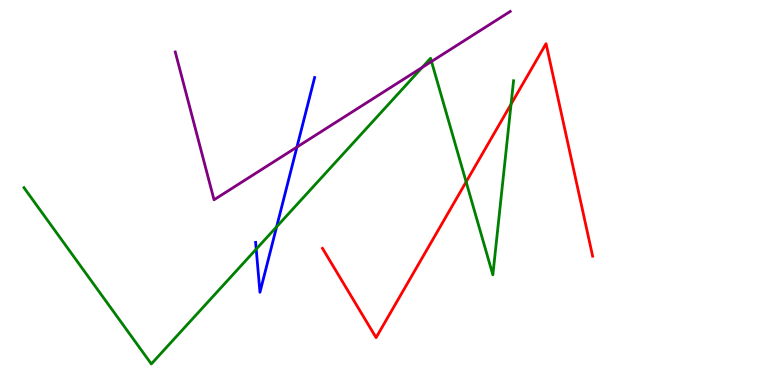[{'lines': ['blue', 'red'], 'intersections': []}, {'lines': ['green', 'red'], 'intersections': [{'x': 6.01, 'y': 5.28}, {'x': 6.59, 'y': 7.29}]}, {'lines': ['purple', 'red'], 'intersections': []}, {'lines': ['blue', 'green'], 'intersections': [{'x': 3.31, 'y': 3.53}, {'x': 3.57, 'y': 4.11}]}, {'lines': ['blue', 'purple'], 'intersections': [{'x': 3.83, 'y': 6.18}]}, {'lines': ['green', 'purple'], 'intersections': [{'x': 5.45, 'y': 8.25}, {'x': 5.57, 'y': 8.4}]}]